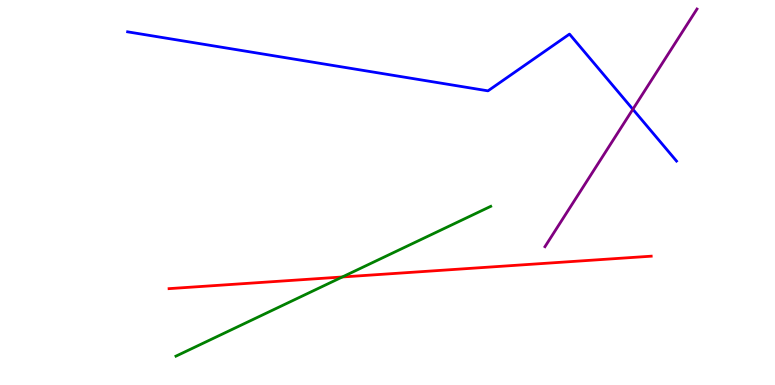[{'lines': ['blue', 'red'], 'intersections': []}, {'lines': ['green', 'red'], 'intersections': [{'x': 4.42, 'y': 2.81}]}, {'lines': ['purple', 'red'], 'intersections': []}, {'lines': ['blue', 'green'], 'intersections': []}, {'lines': ['blue', 'purple'], 'intersections': [{'x': 8.17, 'y': 7.16}]}, {'lines': ['green', 'purple'], 'intersections': []}]